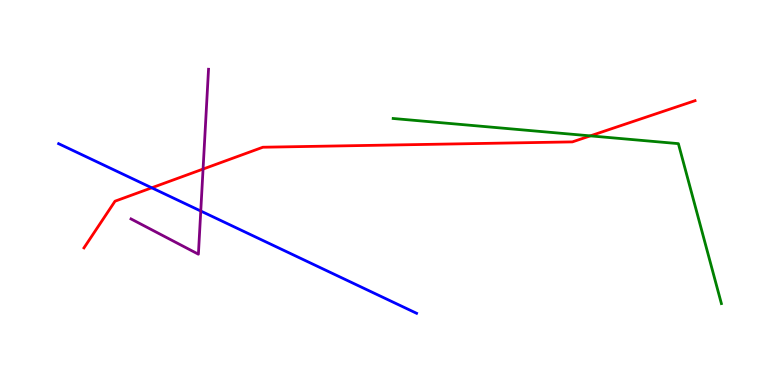[{'lines': ['blue', 'red'], 'intersections': [{'x': 1.96, 'y': 5.12}]}, {'lines': ['green', 'red'], 'intersections': [{'x': 7.62, 'y': 6.47}]}, {'lines': ['purple', 'red'], 'intersections': [{'x': 2.62, 'y': 5.61}]}, {'lines': ['blue', 'green'], 'intersections': []}, {'lines': ['blue', 'purple'], 'intersections': [{'x': 2.59, 'y': 4.52}]}, {'lines': ['green', 'purple'], 'intersections': []}]